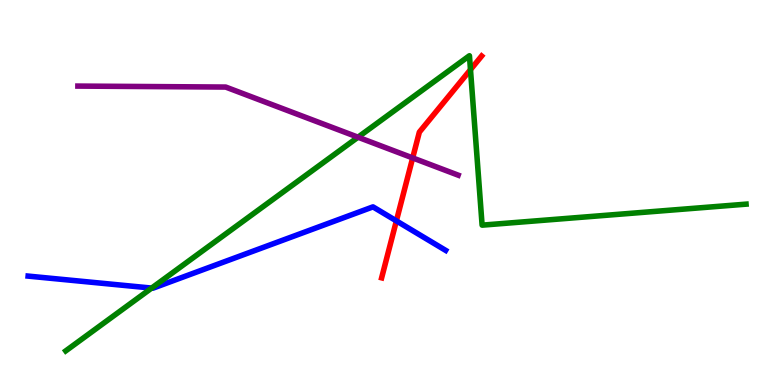[{'lines': ['blue', 'red'], 'intersections': [{'x': 5.11, 'y': 4.26}]}, {'lines': ['green', 'red'], 'intersections': [{'x': 6.07, 'y': 8.19}]}, {'lines': ['purple', 'red'], 'intersections': [{'x': 5.32, 'y': 5.9}]}, {'lines': ['blue', 'green'], 'intersections': [{'x': 1.96, 'y': 2.52}]}, {'lines': ['blue', 'purple'], 'intersections': []}, {'lines': ['green', 'purple'], 'intersections': [{'x': 4.62, 'y': 6.44}]}]